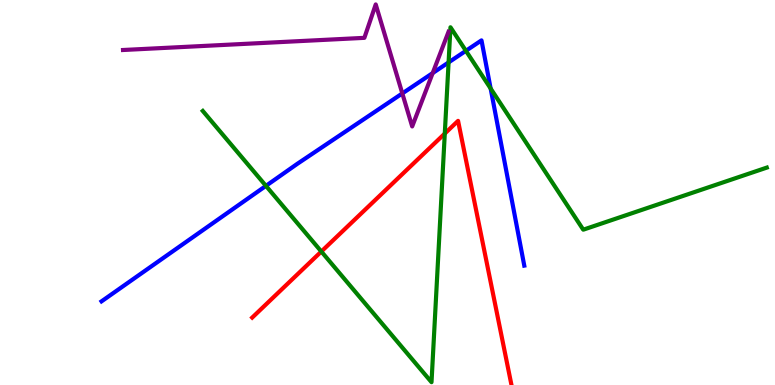[{'lines': ['blue', 'red'], 'intersections': []}, {'lines': ['green', 'red'], 'intersections': [{'x': 4.15, 'y': 3.47}, {'x': 5.74, 'y': 6.53}]}, {'lines': ['purple', 'red'], 'intersections': []}, {'lines': ['blue', 'green'], 'intersections': [{'x': 3.43, 'y': 5.17}, {'x': 5.79, 'y': 8.38}, {'x': 6.01, 'y': 8.68}, {'x': 6.33, 'y': 7.7}]}, {'lines': ['blue', 'purple'], 'intersections': [{'x': 5.19, 'y': 7.57}, {'x': 5.58, 'y': 8.1}]}, {'lines': ['green', 'purple'], 'intersections': []}]